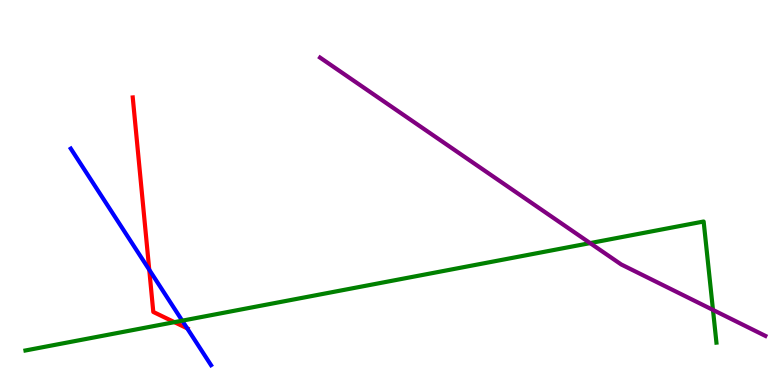[{'lines': ['blue', 'red'], 'intersections': [{'x': 1.93, 'y': 2.99}, {'x': 2.42, 'y': 1.47}]}, {'lines': ['green', 'red'], 'intersections': [{'x': 2.25, 'y': 1.63}]}, {'lines': ['purple', 'red'], 'intersections': []}, {'lines': ['blue', 'green'], 'intersections': [{'x': 2.35, 'y': 1.67}]}, {'lines': ['blue', 'purple'], 'intersections': []}, {'lines': ['green', 'purple'], 'intersections': [{'x': 7.61, 'y': 3.69}, {'x': 9.2, 'y': 1.95}]}]